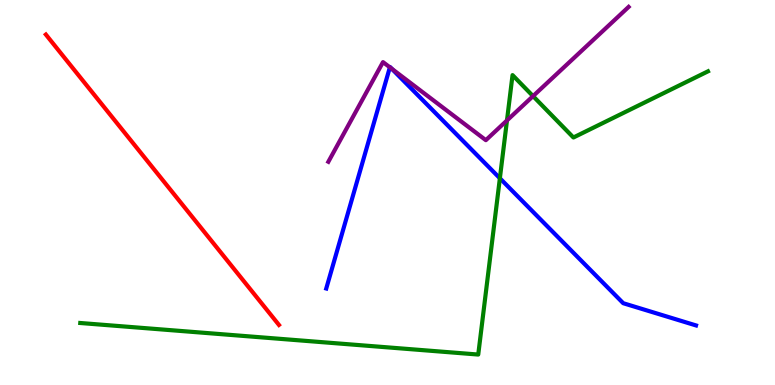[{'lines': ['blue', 'red'], 'intersections': []}, {'lines': ['green', 'red'], 'intersections': []}, {'lines': ['purple', 'red'], 'intersections': []}, {'lines': ['blue', 'green'], 'intersections': [{'x': 6.45, 'y': 5.37}]}, {'lines': ['blue', 'purple'], 'intersections': [{'x': 5.03, 'y': 8.25}, {'x': 5.05, 'y': 8.22}]}, {'lines': ['green', 'purple'], 'intersections': [{'x': 6.54, 'y': 6.87}, {'x': 6.88, 'y': 7.5}]}]